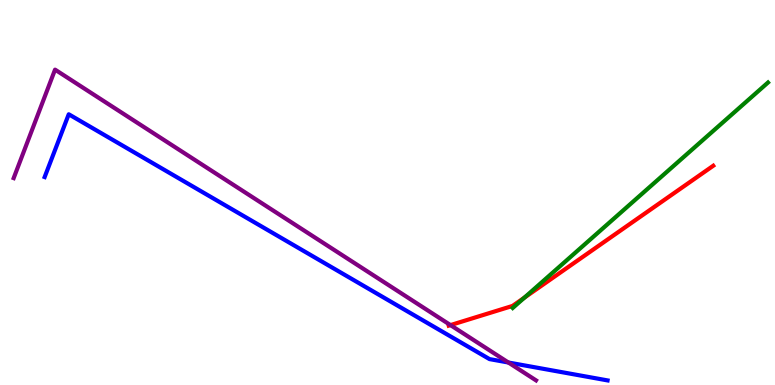[{'lines': ['blue', 'red'], 'intersections': []}, {'lines': ['green', 'red'], 'intersections': [{'x': 6.77, 'y': 2.27}]}, {'lines': ['purple', 'red'], 'intersections': [{'x': 5.81, 'y': 1.56}]}, {'lines': ['blue', 'green'], 'intersections': []}, {'lines': ['blue', 'purple'], 'intersections': [{'x': 6.56, 'y': 0.584}]}, {'lines': ['green', 'purple'], 'intersections': []}]